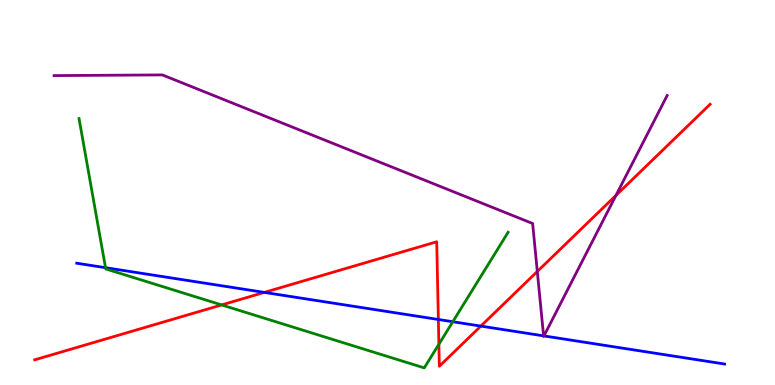[{'lines': ['blue', 'red'], 'intersections': [{'x': 3.41, 'y': 2.41}, {'x': 5.66, 'y': 1.7}, {'x': 6.2, 'y': 1.53}]}, {'lines': ['green', 'red'], 'intersections': [{'x': 2.86, 'y': 2.08}, {'x': 5.66, 'y': 1.06}]}, {'lines': ['purple', 'red'], 'intersections': [{'x': 6.93, 'y': 2.95}, {'x': 7.95, 'y': 4.93}]}, {'lines': ['blue', 'green'], 'intersections': [{'x': 1.36, 'y': 3.05}, {'x': 5.84, 'y': 1.64}]}, {'lines': ['blue', 'purple'], 'intersections': [{'x': 7.01, 'y': 1.28}, {'x': 7.02, 'y': 1.27}]}, {'lines': ['green', 'purple'], 'intersections': []}]